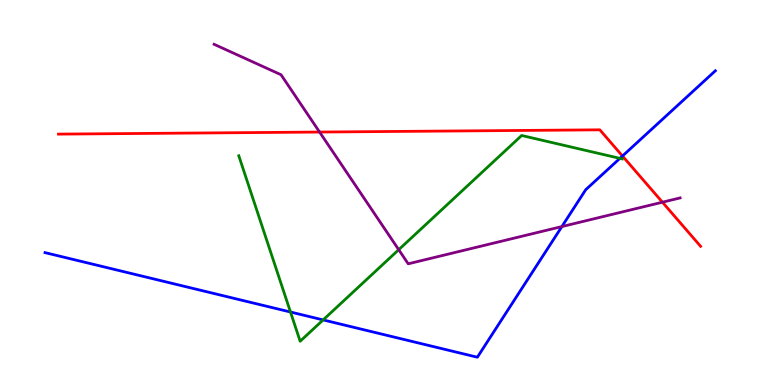[{'lines': ['blue', 'red'], 'intersections': [{'x': 8.03, 'y': 5.95}]}, {'lines': ['green', 'red'], 'intersections': []}, {'lines': ['purple', 'red'], 'intersections': [{'x': 4.12, 'y': 6.57}, {'x': 8.55, 'y': 4.75}]}, {'lines': ['blue', 'green'], 'intersections': [{'x': 3.75, 'y': 1.9}, {'x': 4.17, 'y': 1.69}, {'x': 8.0, 'y': 5.89}]}, {'lines': ['blue', 'purple'], 'intersections': [{'x': 7.25, 'y': 4.12}]}, {'lines': ['green', 'purple'], 'intersections': [{'x': 5.14, 'y': 3.51}]}]